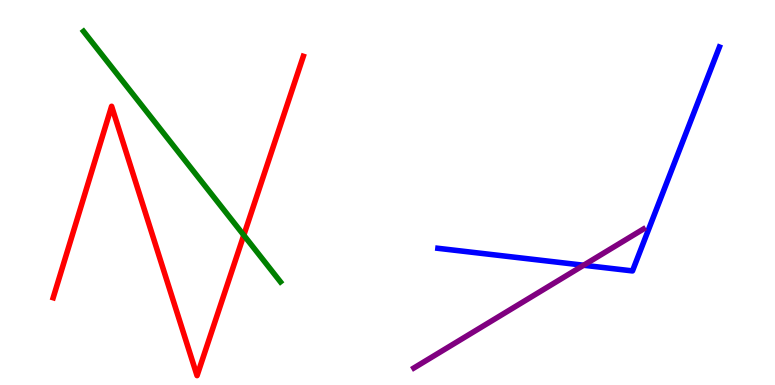[{'lines': ['blue', 'red'], 'intersections': []}, {'lines': ['green', 'red'], 'intersections': [{'x': 3.15, 'y': 3.89}]}, {'lines': ['purple', 'red'], 'intersections': []}, {'lines': ['blue', 'green'], 'intersections': []}, {'lines': ['blue', 'purple'], 'intersections': [{'x': 7.53, 'y': 3.11}]}, {'lines': ['green', 'purple'], 'intersections': []}]